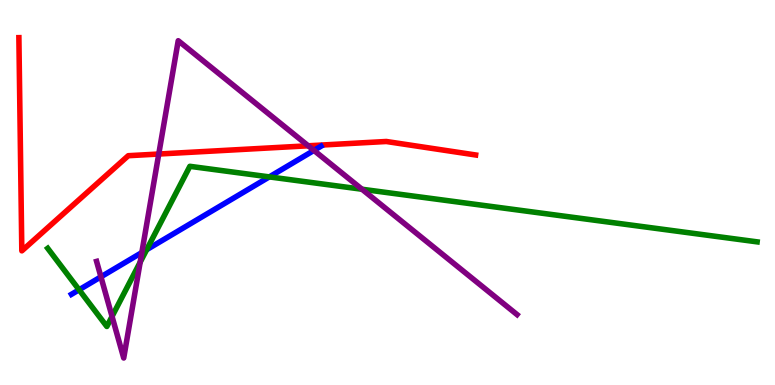[{'lines': ['blue', 'red'], 'intersections': []}, {'lines': ['green', 'red'], 'intersections': []}, {'lines': ['purple', 'red'], 'intersections': [{'x': 2.05, 'y': 6.0}, {'x': 3.98, 'y': 6.21}]}, {'lines': ['blue', 'green'], 'intersections': [{'x': 1.02, 'y': 2.47}, {'x': 1.89, 'y': 3.51}, {'x': 3.48, 'y': 5.41}]}, {'lines': ['blue', 'purple'], 'intersections': [{'x': 1.3, 'y': 2.81}, {'x': 1.83, 'y': 3.44}, {'x': 4.05, 'y': 6.09}]}, {'lines': ['green', 'purple'], 'intersections': [{'x': 1.45, 'y': 1.78}, {'x': 1.81, 'y': 3.19}, {'x': 4.67, 'y': 5.08}]}]